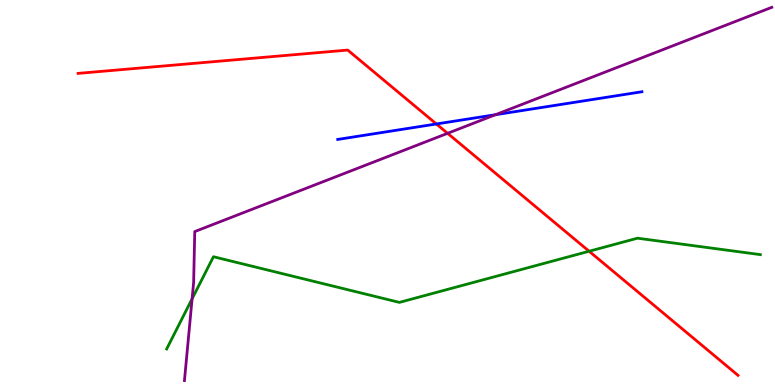[{'lines': ['blue', 'red'], 'intersections': [{'x': 5.63, 'y': 6.78}]}, {'lines': ['green', 'red'], 'intersections': [{'x': 7.6, 'y': 3.47}]}, {'lines': ['purple', 'red'], 'intersections': [{'x': 5.78, 'y': 6.54}]}, {'lines': ['blue', 'green'], 'intersections': []}, {'lines': ['blue', 'purple'], 'intersections': [{'x': 6.39, 'y': 7.02}]}, {'lines': ['green', 'purple'], 'intersections': [{'x': 2.48, 'y': 2.24}]}]